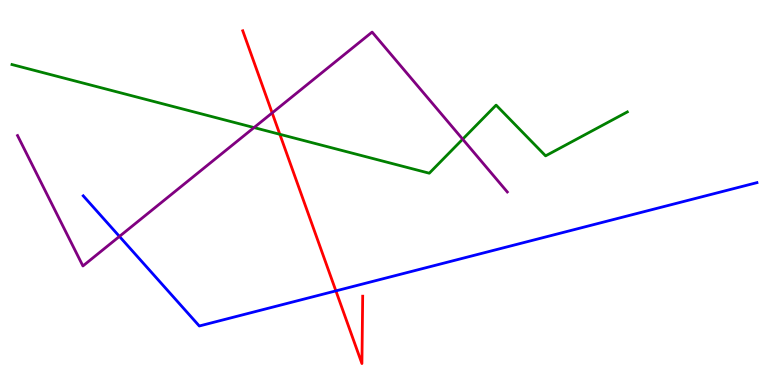[{'lines': ['blue', 'red'], 'intersections': [{'x': 4.33, 'y': 2.44}]}, {'lines': ['green', 'red'], 'intersections': [{'x': 3.61, 'y': 6.51}]}, {'lines': ['purple', 'red'], 'intersections': [{'x': 3.51, 'y': 7.07}]}, {'lines': ['blue', 'green'], 'intersections': []}, {'lines': ['blue', 'purple'], 'intersections': [{'x': 1.54, 'y': 3.86}]}, {'lines': ['green', 'purple'], 'intersections': [{'x': 3.28, 'y': 6.69}, {'x': 5.97, 'y': 6.38}]}]